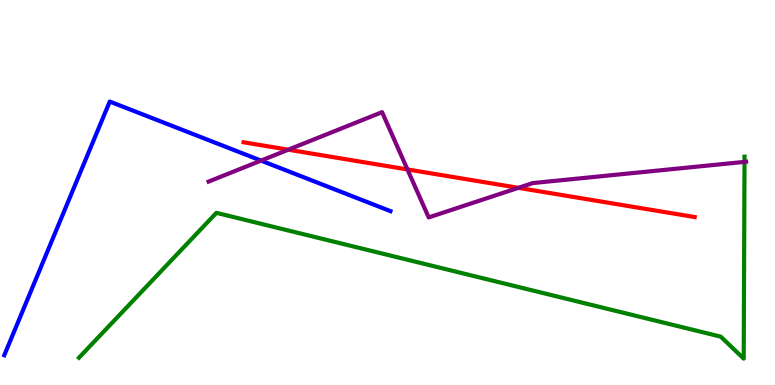[{'lines': ['blue', 'red'], 'intersections': []}, {'lines': ['green', 'red'], 'intersections': []}, {'lines': ['purple', 'red'], 'intersections': [{'x': 3.72, 'y': 6.11}, {'x': 5.26, 'y': 5.6}, {'x': 6.69, 'y': 5.12}]}, {'lines': ['blue', 'green'], 'intersections': []}, {'lines': ['blue', 'purple'], 'intersections': [{'x': 3.37, 'y': 5.83}]}, {'lines': ['green', 'purple'], 'intersections': [{'x': 9.61, 'y': 5.8}]}]